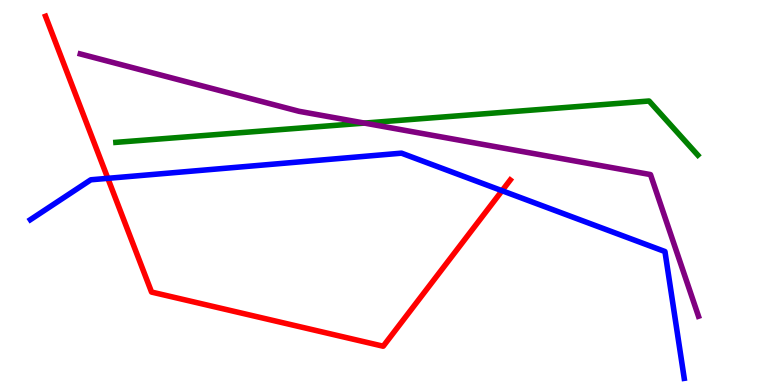[{'lines': ['blue', 'red'], 'intersections': [{'x': 1.39, 'y': 5.37}, {'x': 6.48, 'y': 5.05}]}, {'lines': ['green', 'red'], 'intersections': []}, {'lines': ['purple', 'red'], 'intersections': []}, {'lines': ['blue', 'green'], 'intersections': []}, {'lines': ['blue', 'purple'], 'intersections': []}, {'lines': ['green', 'purple'], 'intersections': [{'x': 4.7, 'y': 6.8}]}]